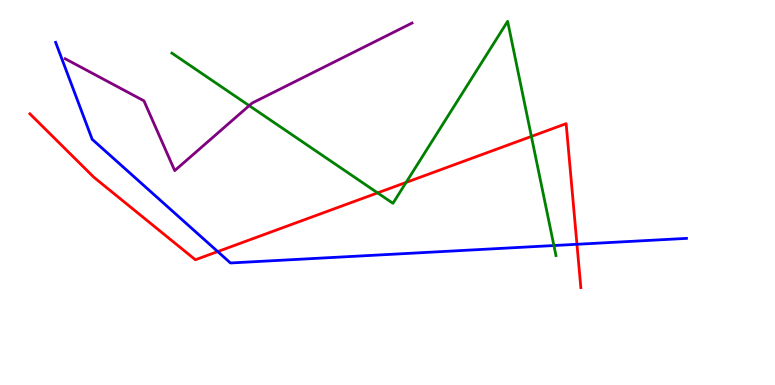[{'lines': ['blue', 'red'], 'intersections': [{'x': 2.81, 'y': 3.47}, {'x': 7.44, 'y': 3.65}]}, {'lines': ['green', 'red'], 'intersections': [{'x': 4.87, 'y': 4.99}, {'x': 5.24, 'y': 5.26}, {'x': 6.86, 'y': 6.46}]}, {'lines': ['purple', 'red'], 'intersections': []}, {'lines': ['blue', 'green'], 'intersections': [{'x': 7.15, 'y': 3.62}]}, {'lines': ['blue', 'purple'], 'intersections': []}, {'lines': ['green', 'purple'], 'intersections': [{'x': 3.22, 'y': 7.26}]}]